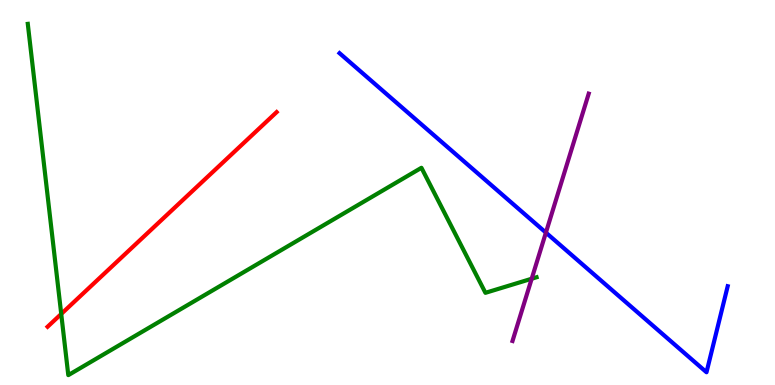[{'lines': ['blue', 'red'], 'intersections': []}, {'lines': ['green', 'red'], 'intersections': [{'x': 0.79, 'y': 1.85}]}, {'lines': ['purple', 'red'], 'intersections': []}, {'lines': ['blue', 'green'], 'intersections': []}, {'lines': ['blue', 'purple'], 'intersections': [{'x': 7.04, 'y': 3.96}]}, {'lines': ['green', 'purple'], 'intersections': [{'x': 6.86, 'y': 2.76}]}]